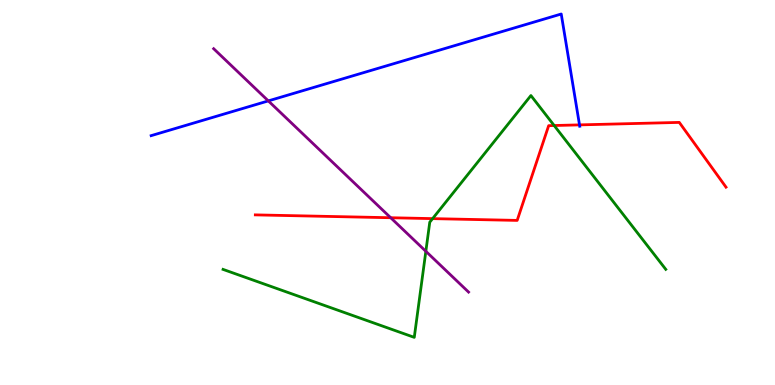[{'lines': ['blue', 'red'], 'intersections': [{'x': 7.48, 'y': 6.76}]}, {'lines': ['green', 'red'], 'intersections': [{'x': 5.58, 'y': 4.32}, {'x': 7.15, 'y': 6.74}]}, {'lines': ['purple', 'red'], 'intersections': [{'x': 5.04, 'y': 4.34}]}, {'lines': ['blue', 'green'], 'intersections': []}, {'lines': ['blue', 'purple'], 'intersections': [{'x': 3.46, 'y': 7.38}]}, {'lines': ['green', 'purple'], 'intersections': [{'x': 5.49, 'y': 3.47}]}]